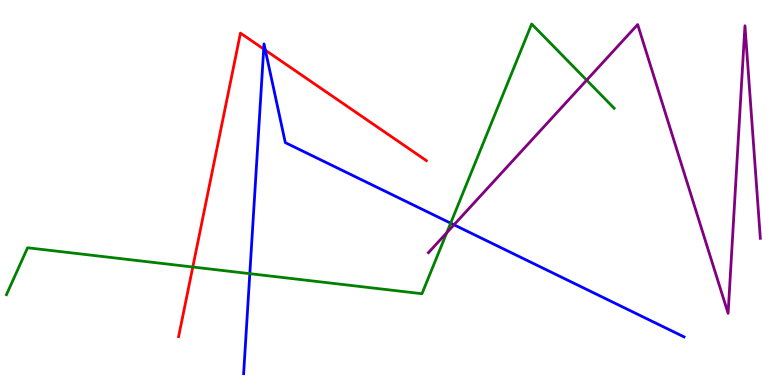[{'lines': ['blue', 'red'], 'intersections': [{'x': 3.4, 'y': 8.73}, {'x': 3.42, 'y': 8.7}]}, {'lines': ['green', 'red'], 'intersections': [{'x': 2.49, 'y': 3.06}]}, {'lines': ['purple', 'red'], 'intersections': []}, {'lines': ['blue', 'green'], 'intersections': [{'x': 3.22, 'y': 2.89}, {'x': 5.81, 'y': 4.2}]}, {'lines': ['blue', 'purple'], 'intersections': [{'x': 5.86, 'y': 4.16}]}, {'lines': ['green', 'purple'], 'intersections': [{'x': 5.77, 'y': 3.96}, {'x': 7.57, 'y': 7.92}]}]